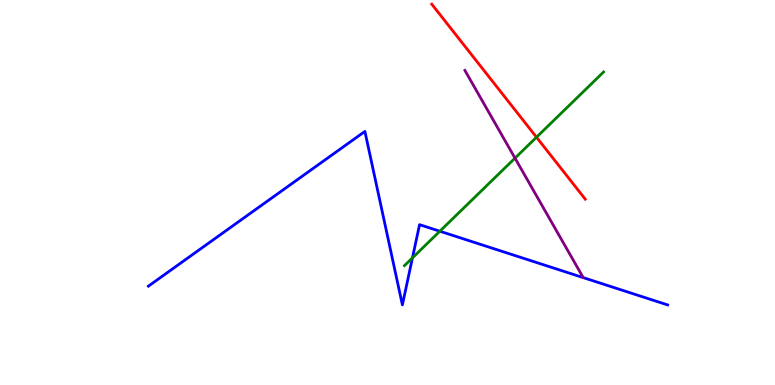[{'lines': ['blue', 'red'], 'intersections': []}, {'lines': ['green', 'red'], 'intersections': [{'x': 6.92, 'y': 6.44}]}, {'lines': ['purple', 'red'], 'intersections': []}, {'lines': ['blue', 'green'], 'intersections': [{'x': 5.32, 'y': 3.3}, {'x': 5.68, 'y': 3.99}]}, {'lines': ['blue', 'purple'], 'intersections': []}, {'lines': ['green', 'purple'], 'intersections': [{'x': 6.65, 'y': 5.89}]}]